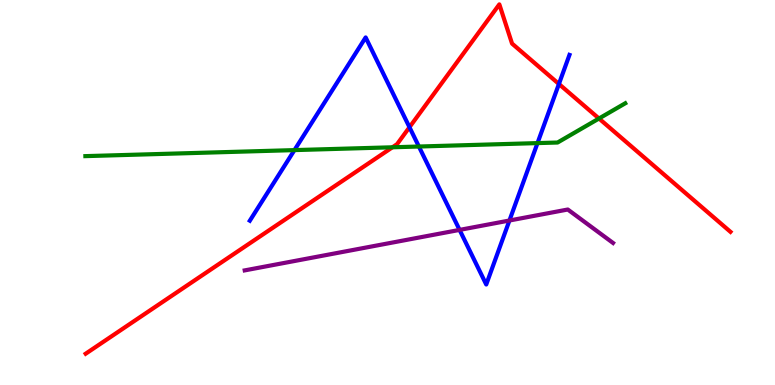[{'lines': ['blue', 'red'], 'intersections': [{'x': 5.28, 'y': 6.7}, {'x': 7.21, 'y': 7.82}]}, {'lines': ['green', 'red'], 'intersections': [{'x': 5.06, 'y': 6.17}, {'x': 7.73, 'y': 6.92}]}, {'lines': ['purple', 'red'], 'intersections': []}, {'lines': ['blue', 'green'], 'intersections': [{'x': 3.8, 'y': 6.1}, {'x': 5.41, 'y': 6.19}, {'x': 6.94, 'y': 6.28}]}, {'lines': ['blue', 'purple'], 'intersections': [{'x': 5.93, 'y': 4.03}, {'x': 6.57, 'y': 4.27}]}, {'lines': ['green', 'purple'], 'intersections': []}]